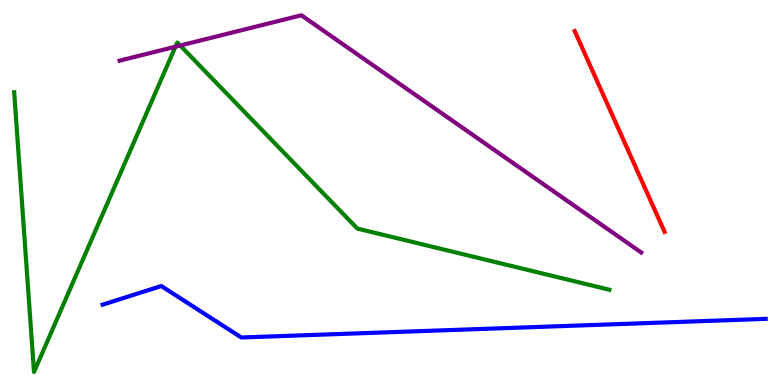[{'lines': ['blue', 'red'], 'intersections': []}, {'lines': ['green', 'red'], 'intersections': []}, {'lines': ['purple', 'red'], 'intersections': []}, {'lines': ['blue', 'green'], 'intersections': []}, {'lines': ['blue', 'purple'], 'intersections': []}, {'lines': ['green', 'purple'], 'intersections': [{'x': 2.26, 'y': 8.79}, {'x': 2.33, 'y': 8.82}]}]